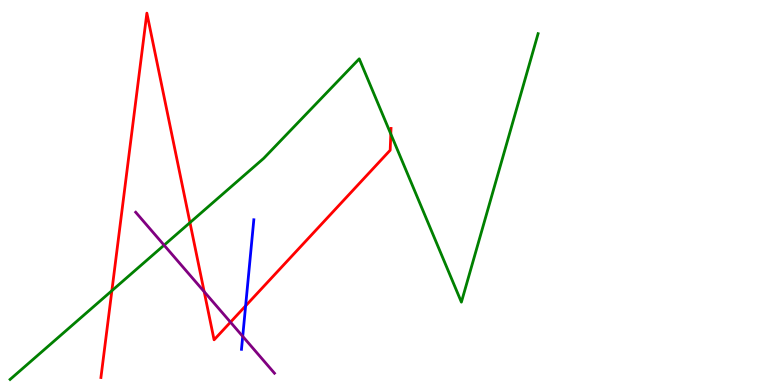[{'lines': ['blue', 'red'], 'intersections': [{'x': 3.17, 'y': 2.06}]}, {'lines': ['green', 'red'], 'intersections': [{'x': 1.44, 'y': 2.45}, {'x': 2.45, 'y': 4.22}, {'x': 5.04, 'y': 6.52}]}, {'lines': ['purple', 'red'], 'intersections': [{'x': 2.63, 'y': 2.42}, {'x': 2.97, 'y': 1.63}]}, {'lines': ['blue', 'green'], 'intersections': []}, {'lines': ['blue', 'purple'], 'intersections': [{'x': 3.13, 'y': 1.26}]}, {'lines': ['green', 'purple'], 'intersections': [{'x': 2.12, 'y': 3.63}]}]